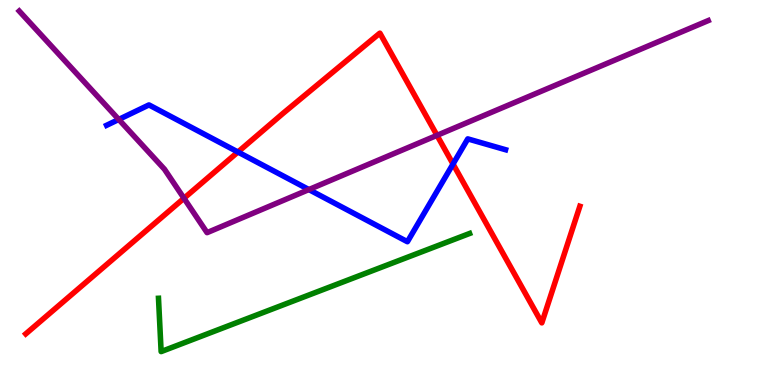[{'lines': ['blue', 'red'], 'intersections': [{'x': 3.07, 'y': 6.05}, {'x': 5.85, 'y': 5.74}]}, {'lines': ['green', 'red'], 'intersections': []}, {'lines': ['purple', 'red'], 'intersections': [{'x': 2.37, 'y': 4.85}, {'x': 5.64, 'y': 6.48}]}, {'lines': ['blue', 'green'], 'intersections': []}, {'lines': ['blue', 'purple'], 'intersections': [{'x': 1.53, 'y': 6.9}, {'x': 3.99, 'y': 5.08}]}, {'lines': ['green', 'purple'], 'intersections': []}]